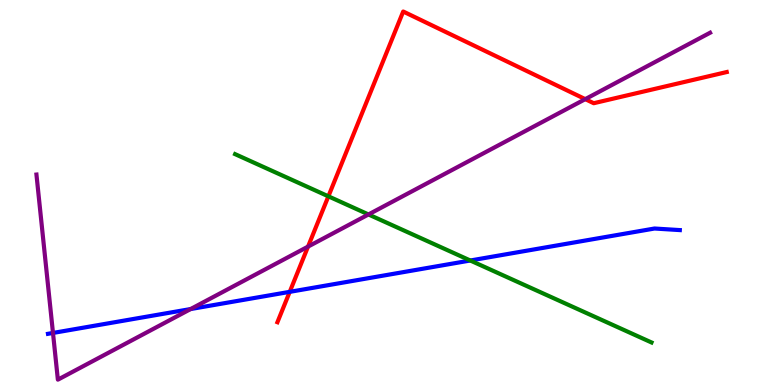[{'lines': ['blue', 'red'], 'intersections': [{'x': 3.74, 'y': 2.42}]}, {'lines': ['green', 'red'], 'intersections': [{'x': 4.24, 'y': 4.9}]}, {'lines': ['purple', 'red'], 'intersections': [{'x': 3.97, 'y': 3.59}, {'x': 7.55, 'y': 7.42}]}, {'lines': ['blue', 'green'], 'intersections': [{'x': 6.07, 'y': 3.23}]}, {'lines': ['blue', 'purple'], 'intersections': [{'x': 0.684, 'y': 1.35}, {'x': 2.46, 'y': 1.97}]}, {'lines': ['green', 'purple'], 'intersections': [{'x': 4.75, 'y': 4.43}]}]